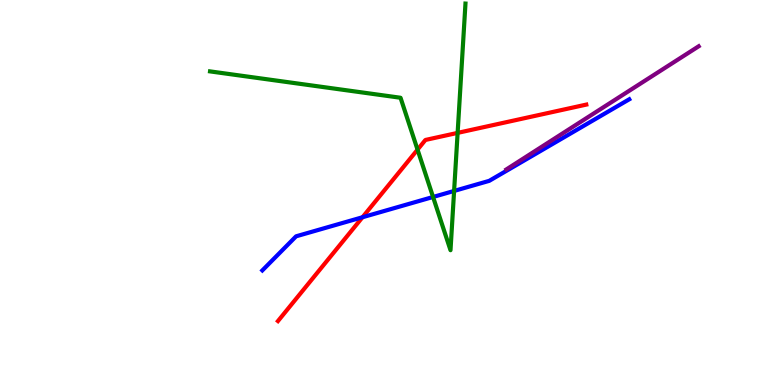[{'lines': ['blue', 'red'], 'intersections': [{'x': 4.68, 'y': 4.36}]}, {'lines': ['green', 'red'], 'intersections': [{'x': 5.39, 'y': 6.11}, {'x': 5.9, 'y': 6.55}]}, {'lines': ['purple', 'red'], 'intersections': []}, {'lines': ['blue', 'green'], 'intersections': [{'x': 5.59, 'y': 4.88}, {'x': 5.86, 'y': 5.04}]}, {'lines': ['blue', 'purple'], 'intersections': []}, {'lines': ['green', 'purple'], 'intersections': []}]